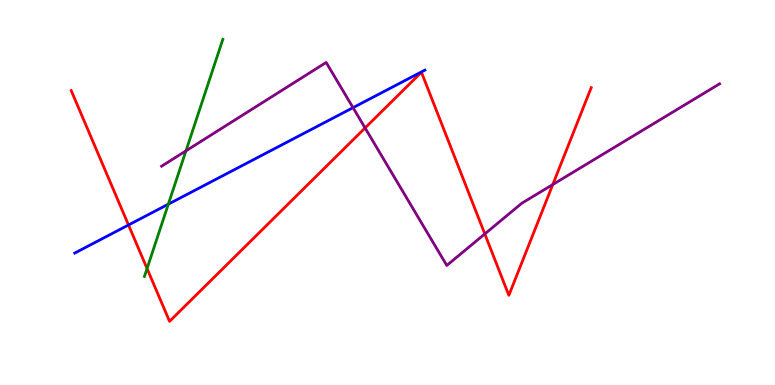[{'lines': ['blue', 'red'], 'intersections': [{'x': 1.66, 'y': 4.16}]}, {'lines': ['green', 'red'], 'intersections': [{'x': 1.9, 'y': 3.03}]}, {'lines': ['purple', 'red'], 'intersections': [{'x': 4.71, 'y': 6.68}, {'x': 6.26, 'y': 3.92}, {'x': 7.13, 'y': 5.21}]}, {'lines': ['blue', 'green'], 'intersections': [{'x': 2.17, 'y': 4.7}]}, {'lines': ['blue', 'purple'], 'intersections': [{'x': 4.56, 'y': 7.2}]}, {'lines': ['green', 'purple'], 'intersections': [{'x': 2.4, 'y': 6.08}]}]